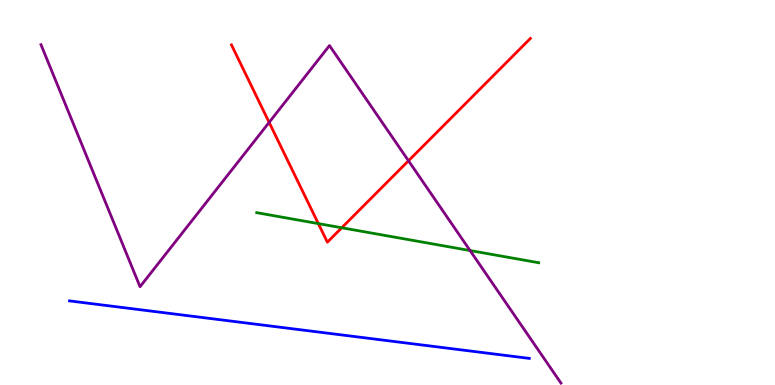[{'lines': ['blue', 'red'], 'intersections': []}, {'lines': ['green', 'red'], 'intersections': [{'x': 4.11, 'y': 4.19}, {'x': 4.41, 'y': 4.08}]}, {'lines': ['purple', 'red'], 'intersections': [{'x': 3.47, 'y': 6.82}, {'x': 5.27, 'y': 5.82}]}, {'lines': ['blue', 'green'], 'intersections': []}, {'lines': ['blue', 'purple'], 'intersections': []}, {'lines': ['green', 'purple'], 'intersections': [{'x': 6.07, 'y': 3.49}]}]